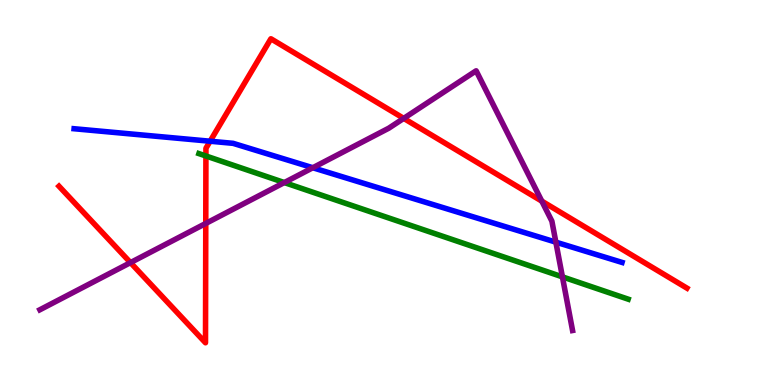[{'lines': ['blue', 'red'], 'intersections': [{'x': 2.71, 'y': 6.33}]}, {'lines': ['green', 'red'], 'intersections': [{'x': 2.66, 'y': 5.95}]}, {'lines': ['purple', 'red'], 'intersections': [{'x': 1.68, 'y': 3.18}, {'x': 2.66, 'y': 4.2}, {'x': 5.21, 'y': 6.93}, {'x': 6.99, 'y': 4.78}]}, {'lines': ['blue', 'green'], 'intersections': []}, {'lines': ['blue', 'purple'], 'intersections': [{'x': 4.04, 'y': 5.64}, {'x': 7.17, 'y': 3.71}]}, {'lines': ['green', 'purple'], 'intersections': [{'x': 3.67, 'y': 5.26}, {'x': 7.26, 'y': 2.81}]}]